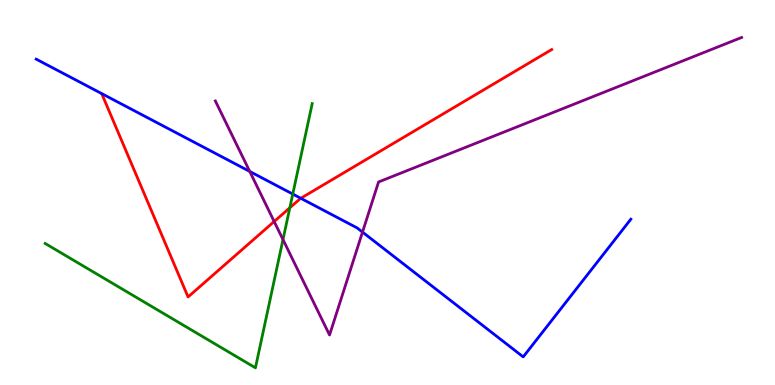[{'lines': ['blue', 'red'], 'intersections': [{'x': 3.88, 'y': 4.85}]}, {'lines': ['green', 'red'], 'intersections': [{'x': 3.74, 'y': 4.6}]}, {'lines': ['purple', 'red'], 'intersections': [{'x': 3.54, 'y': 4.25}]}, {'lines': ['blue', 'green'], 'intersections': [{'x': 3.78, 'y': 4.96}]}, {'lines': ['blue', 'purple'], 'intersections': [{'x': 3.22, 'y': 5.55}, {'x': 4.68, 'y': 3.97}]}, {'lines': ['green', 'purple'], 'intersections': [{'x': 3.65, 'y': 3.78}]}]